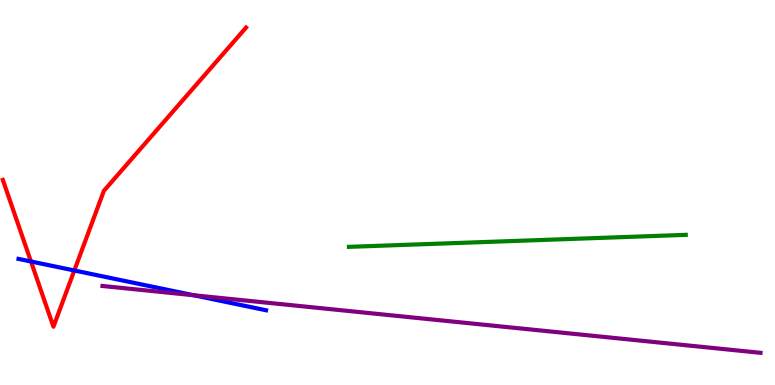[{'lines': ['blue', 'red'], 'intersections': [{'x': 0.399, 'y': 3.21}, {'x': 0.959, 'y': 2.97}]}, {'lines': ['green', 'red'], 'intersections': []}, {'lines': ['purple', 'red'], 'intersections': []}, {'lines': ['blue', 'green'], 'intersections': []}, {'lines': ['blue', 'purple'], 'intersections': [{'x': 2.5, 'y': 2.33}]}, {'lines': ['green', 'purple'], 'intersections': []}]